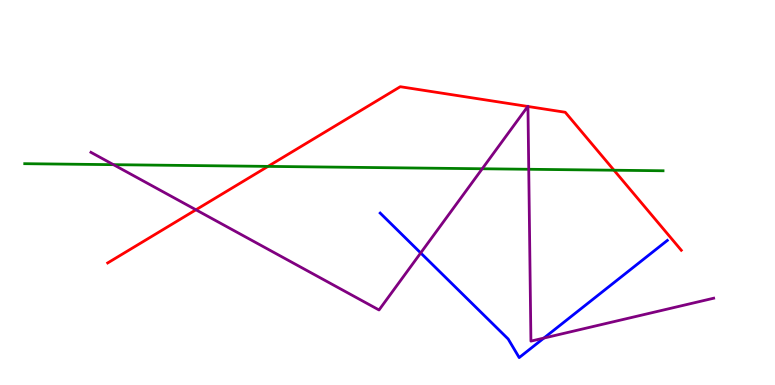[{'lines': ['blue', 'red'], 'intersections': []}, {'lines': ['green', 'red'], 'intersections': [{'x': 3.46, 'y': 5.68}, {'x': 7.92, 'y': 5.58}]}, {'lines': ['purple', 'red'], 'intersections': [{'x': 2.53, 'y': 4.55}, {'x': 6.81, 'y': 7.23}, {'x': 6.81, 'y': 7.23}]}, {'lines': ['blue', 'green'], 'intersections': []}, {'lines': ['blue', 'purple'], 'intersections': [{'x': 5.43, 'y': 3.43}, {'x': 7.02, 'y': 1.22}]}, {'lines': ['green', 'purple'], 'intersections': [{'x': 1.46, 'y': 5.72}, {'x': 6.22, 'y': 5.62}, {'x': 6.82, 'y': 5.6}]}]